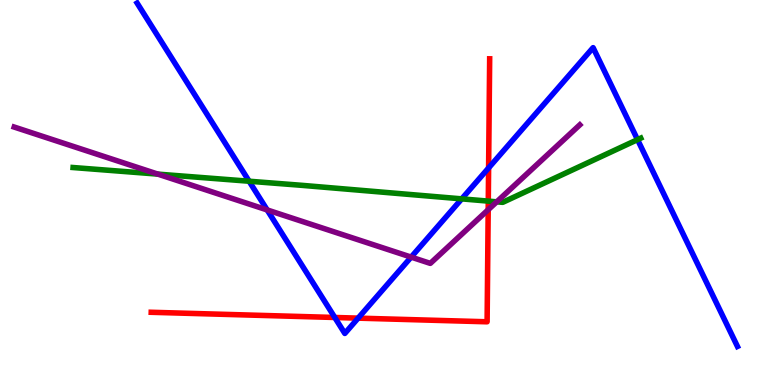[{'lines': ['blue', 'red'], 'intersections': [{'x': 4.32, 'y': 1.75}, {'x': 4.62, 'y': 1.74}, {'x': 6.3, 'y': 5.64}]}, {'lines': ['green', 'red'], 'intersections': [{'x': 6.3, 'y': 4.78}]}, {'lines': ['purple', 'red'], 'intersections': [{'x': 6.3, 'y': 4.55}]}, {'lines': ['blue', 'green'], 'intersections': [{'x': 3.21, 'y': 5.29}, {'x': 5.96, 'y': 4.83}, {'x': 8.23, 'y': 6.37}]}, {'lines': ['blue', 'purple'], 'intersections': [{'x': 3.45, 'y': 4.55}, {'x': 5.31, 'y': 3.32}]}, {'lines': ['green', 'purple'], 'intersections': [{'x': 2.04, 'y': 5.48}, {'x': 6.41, 'y': 4.76}]}]